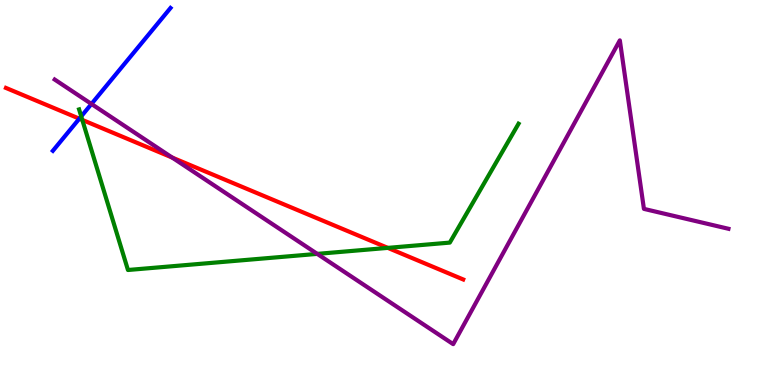[{'lines': ['blue', 'red'], 'intersections': [{'x': 1.02, 'y': 6.92}]}, {'lines': ['green', 'red'], 'intersections': [{'x': 1.06, 'y': 6.89}, {'x': 5.0, 'y': 3.56}]}, {'lines': ['purple', 'red'], 'intersections': [{'x': 2.22, 'y': 5.91}]}, {'lines': ['blue', 'green'], 'intersections': [{'x': 1.05, 'y': 6.98}]}, {'lines': ['blue', 'purple'], 'intersections': [{'x': 1.18, 'y': 7.3}]}, {'lines': ['green', 'purple'], 'intersections': [{'x': 4.09, 'y': 3.41}]}]